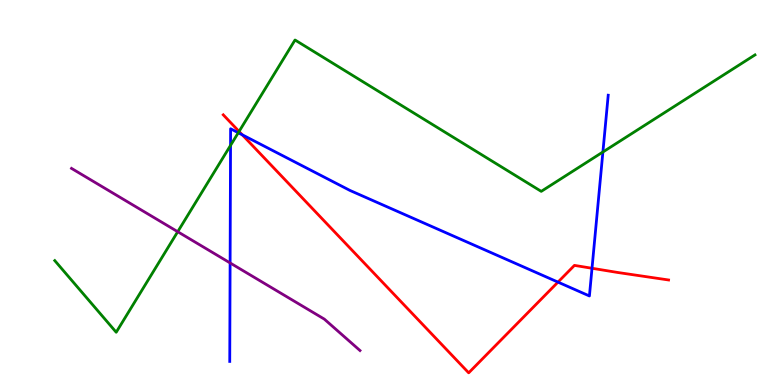[{'lines': ['blue', 'red'], 'intersections': [{'x': 3.13, 'y': 6.5}, {'x': 7.2, 'y': 2.67}, {'x': 7.64, 'y': 3.03}]}, {'lines': ['green', 'red'], 'intersections': [{'x': 3.08, 'y': 6.59}]}, {'lines': ['purple', 'red'], 'intersections': []}, {'lines': ['blue', 'green'], 'intersections': [{'x': 2.97, 'y': 6.22}, {'x': 3.07, 'y': 6.55}, {'x': 7.78, 'y': 6.05}]}, {'lines': ['blue', 'purple'], 'intersections': [{'x': 2.97, 'y': 3.17}]}, {'lines': ['green', 'purple'], 'intersections': [{'x': 2.29, 'y': 3.98}]}]